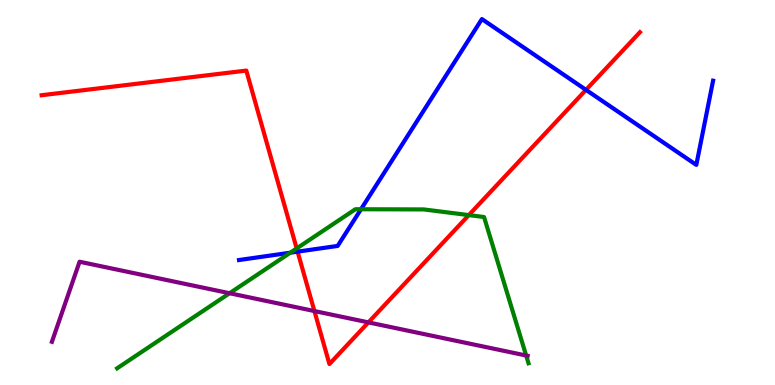[{'lines': ['blue', 'red'], 'intersections': [{'x': 3.84, 'y': 3.46}, {'x': 7.56, 'y': 7.67}]}, {'lines': ['green', 'red'], 'intersections': [{'x': 3.83, 'y': 3.55}, {'x': 6.05, 'y': 4.41}]}, {'lines': ['purple', 'red'], 'intersections': [{'x': 4.06, 'y': 1.92}, {'x': 4.75, 'y': 1.63}]}, {'lines': ['blue', 'green'], 'intersections': [{'x': 3.75, 'y': 3.44}, {'x': 4.66, 'y': 4.57}]}, {'lines': ['blue', 'purple'], 'intersections': []}, {'lines': ['green', 'purple'], 'intersections': [{'x': 2.96, 'y': 2.38}, {'x': 6.79, 'y': 0.766}]}]